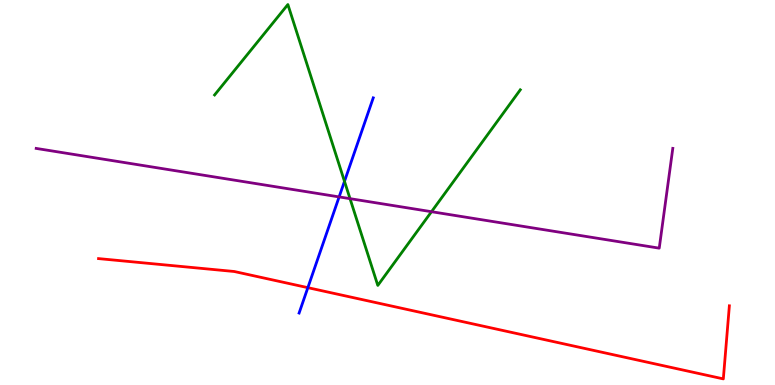[{'lines': ['blue', 'red'], 'intersections': [{'x': 3.97, 'y': 2.53}]}, {'lines': ['green', 'red'], 'intersections': []}, {'lines': ['purple', 'red'], 'intersections': []}, {'lines': ['blue', 'green'], 'intersections': [{'x': 4.44, 'y': 5.29}]}, {'lines': ['blue', 'purple'], 'intersections': [{'x': 4.38, 'y': 4.89}]}, {'lines': ['green', 'purple'], 'intersections': [{'x': 4.52, 'y': 4.84}, {'x': 5.57, 'y': 4.5}]}]